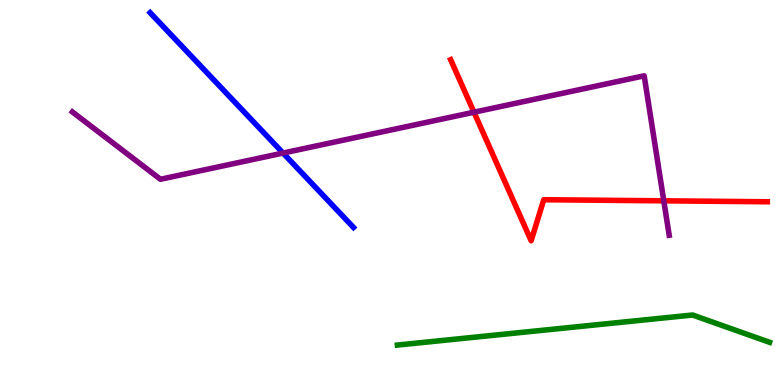[{'lines': ['blue', 'red'], 'intersections': []}, {'lines': ['green', 'red'], 'intersections': []}, {'lines': ['purple', 'red'], 'intersections': [{'x': 6.12, 'y': 7.09}, {'x': 8.57, 'y': 4.78}]}, {'lines': ['blue', 'green'], 'intersections': []}, {'lines': ['blue', 'purple'], 'intersections': [{'x': 3.65, 'y': 6.02}]}, {'lines': ['green', 'purple'], 'intersections': []}]